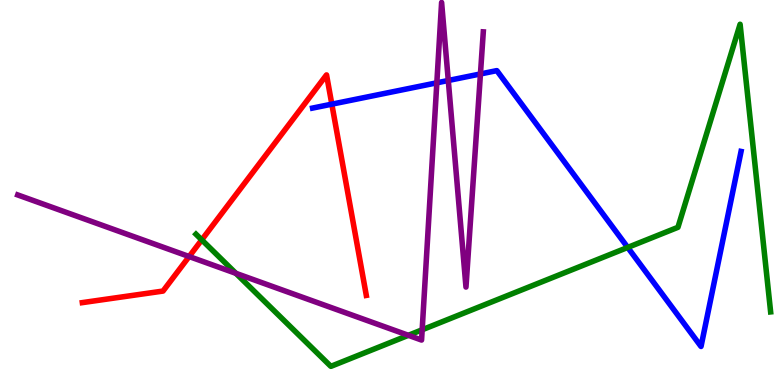[{'lines': ['blue', 'red'], 'intersections': [{'x': 4.28, 'y': 7.29}]}, {'lines': ['green', 'red'], 'intersections': [{'x': 2.6, 'y': 3.77}]}, {'lines': ['purple', 'red'], 'intersections': [{'x': 2.44, 'y': 3.34}]}, {'lines': ['blue', 'green'], 'intersections': [{'x': 8.1, 'y': 3.57}]}, {'lines': ['blue', 'purple'], 'intersections': [{'x': 5.64, 'y': 7.85}, {'x': 5.78, 'y': 7.91}, {'x': 6.2, 'y': 8.08}]}, {'lines': ['green', 'purple'], 'intersections': [{'x': 3.04, 'y': 2.9}, {'x': 5.27, 'y': 1.29}, {'x': 5.45, 'y': 1.43}]}]